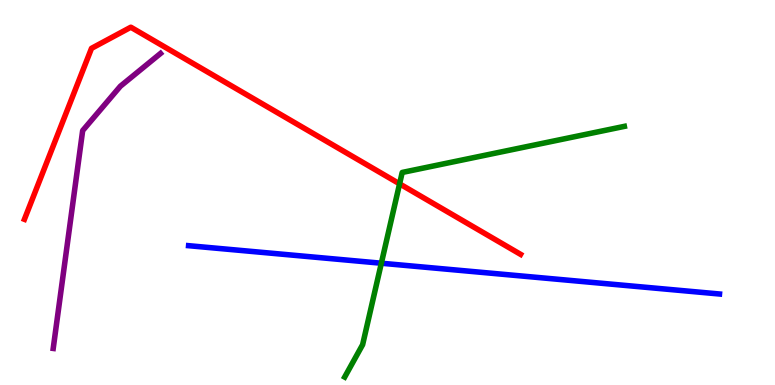[{'lines': ['blue', 'red'], 'intersections': []}, {'lines': ['green', 'red'], 'intersections': [{'x': 5.16, 'y': 5.22}]}, {'lines': ['purple', 'red'], 'intersections': []}, {'lines': ['blue', 'green'], 'intersections': [{'x': 4.92, 'y': 3.16}]}, {'lines': ['blue', 'purple'], 'intersections': []}, {'lines': ['green', 'purple'], 'intersections': []}]